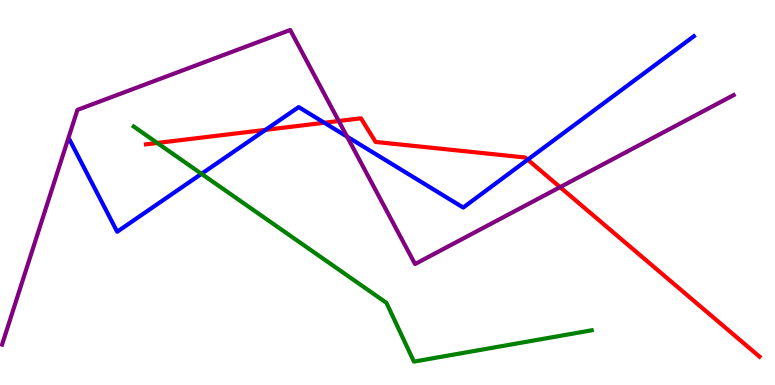[{'lines': ['blue', 'red'], 'intersections': [{'x': 3.43, 'y': 6.63}, {'x': 4.18, 'y': 6.81}, {'x': 6.81, 'y': 5.85}]}, {'lines': ['green', 'red'], 'intersections': [{'x': 2.03, 'y': 6.29}]}, {'lines': ['purple', 'red'], 'intersections': [{'x': 4.37, 'y': 6.86}, {'x': 7.23, 'y': 5.14}]}, {'lines': ['blue', 'green'], 'intersections': [{'x': 2.6, 'y': 5.49}]}, {'lines': ['blue', 'purple'], 'intersections': [{'x': 4.48, 'y': 6.45}]}, {'lines': ['green', 'purple'], 'intersections': []}]